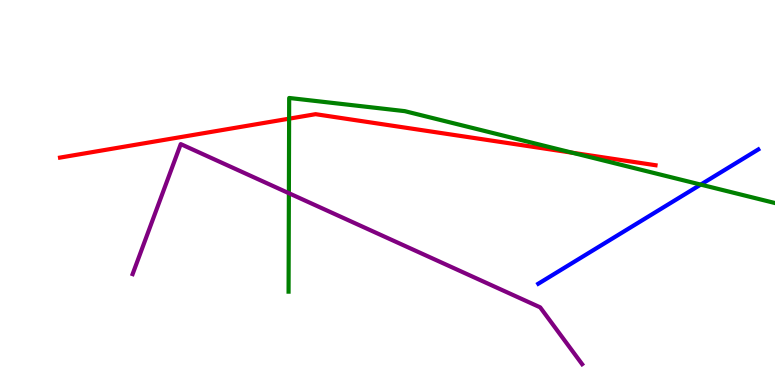[{'lines': ['blue', 'red'], 'intersections': []}, {'lines': ['green', 'red'], 'intersections': [{'x': 3.73, 'y': 6.92}, {'x': 7.38, 'y': 6.03}]}, {'lines': ['purple', 'red'], 'intersections': []}, {'lines': ['blue', 'green'], 'intersections': [{'x': 9.04, 'y': 5.21}]}, {'lines': ['blue', 'purple'], 'intersections': []}, {'lines': ['green', 'purple'], 'intersections': [{'x': 3.73, 'y': 4.98}]}]